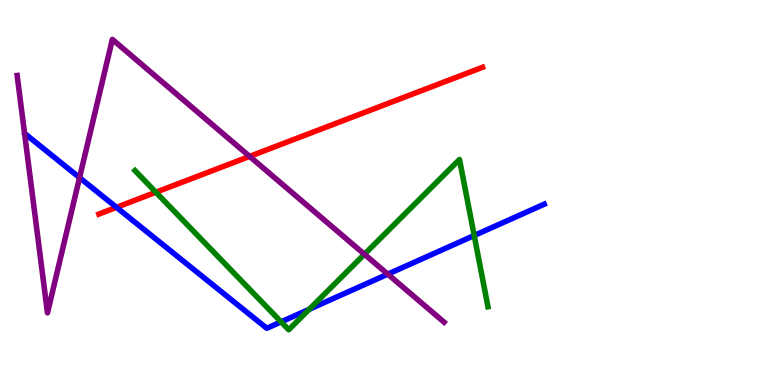[{'lines': ['blue', 'red'], 'intersections': [{'x': 1.5, 'y': 4.61}]}, {'lines': ['green', 'red'], 'intersections': [{'x': 2.01, 'y': 5.01}]}, {'lines': ['purple', 'red'], 'intersections': [{'x': 3.22, 'y': 5.94}]}, {'lines': ['blue', 'green'], 'intersections': [{'x': 3.63, 'y': 1.64}, {'x': 3.99, 'y': 1.97}, {'x': 6.12, 'y': 3.88}]}, {'lines': ['blue', 'purple'], 'intersections': [{'x': 1.03, 'y': 5.39}, {'x': 5.0, 'y': 2.88}]}, {'lines': ['green', 'purple'], 'intersections': [{'x': 4.7, 'y': 3.4}]}]